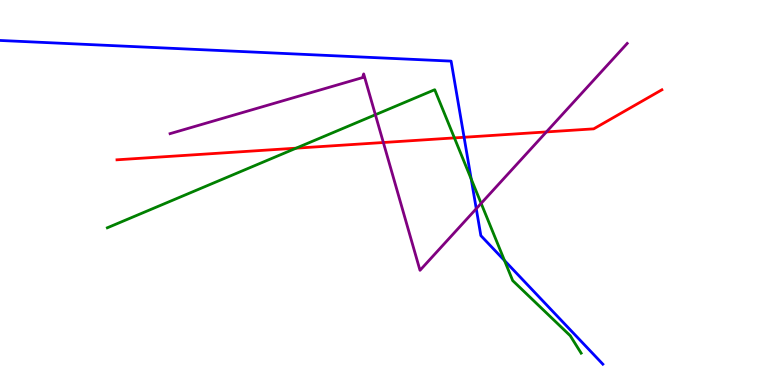[{'lines': ['blue', 'red'], 'intersections': [{'x': 5.99, 'y': 6.43}]}, {'lines': ['green', 'red'], 'intersections': [{'x': 3.82, 'y': 6.15}, {'x': 5.86, 'y': 6.42}]}, {'lines': ['purple', 'red'], 'intersections': [{'x': 4.95, 'y': 6.3}, {'x': 7.05, 'y': 6.57}]}, {'lines': ['blue', 'green'], 'intersections': [{'x': 6.08, 'y': 5.35}, {'x': 6.51, 'y': 3.23}]}, {'lines': ['blue', 'purple'], 'intersections': [{'x': 6.15, 'y': 4.58}]}, {'lines': ['green', 'purple'], 'intersections': [{'x': 4.84, 'y': 7.02}, {'x': 6.21, 'y': 4.72}]}]